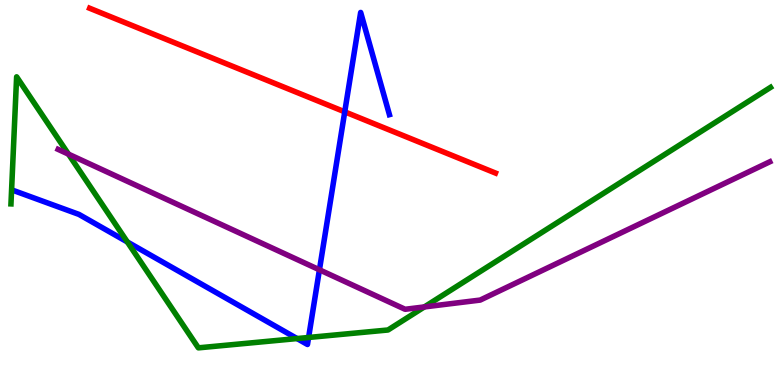[{'lines': ['blue', 'red'], 'intersections': [{'x': 4.45, 'y': 7.1}]}, {'lines': ['green', 'red'], 'intersections': []}, {'lines': ['purple', 'red'], 'intersections': []}, {'lines': ['blue', 'green'], 'intersections': [{'x': 1.64, 'y': 3.72}, {'x': 3.83, 'y': 1.21}, {'x': 3.98, 'y': 1.23}]}, {'lines': ['blue', 'purple'], 'intersections': [{'x': 4.12, 'y': 2.99}]}, {'lines': ['green', 'purple'], 'intersections': [{'x': 0.884, 'y': 6.0}, {'x': 5.48, 'y': 2.03}]}]